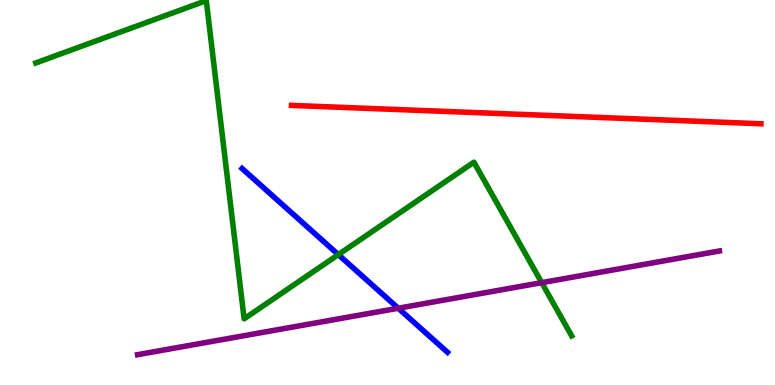[{'lines': ['blue', 'red'], 'intersections': []}, {'lines': ['green', 'red'], 'intersections': []}, {'lines': ['purple', 'red'], 'intersections': []}, {'lines': ['blue', 'green'], 'intersections': [{'x': 4.37, 'y': 3.39}]}, {'lines': ['blue', 'purple'], 'intersections': [{'x': 5.14, 'y': 1.99}]}, {'lines': ['green', 'purple'], 'intersections': [{'x': 6.99, 'y': 2.66}]}]